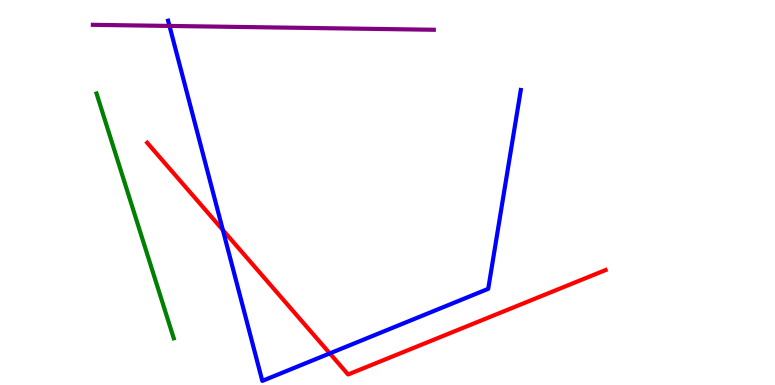[{'lines': ['blue', 'red'], 'intersections': [{'x': 2.88, 'y': 4.03}, {'x': 4.26, 'y': 0.821}]}, {'lines': ['green', 'red'], 'intersections': []}, {'lines': ['purple', 'red'], 'intersections': []}, {'lines': ['blue', 'green'], 'intersections': []}, {'lines': ['blue', 'purple'], 'intersections': [{'x': 2.19, 'y': 9.33}]}, {'lines': ['green', 'purple'], 'intersections': []}]